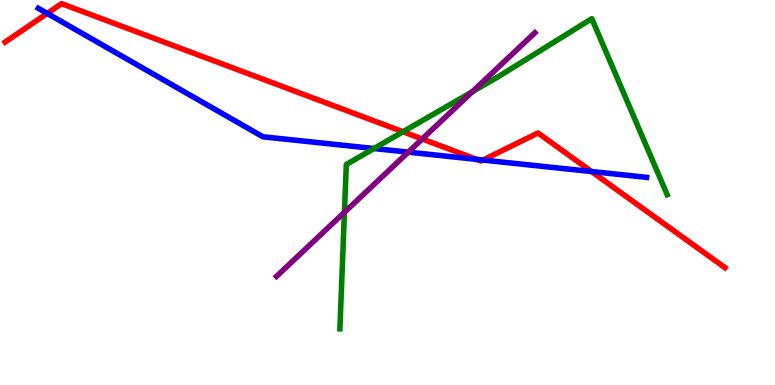[{'lines': ['blue', 'red'], 'intersections': [{'x': 0.61, 'y': 9.65}, {'x': 6.15, 'y': 5.86}, {'x': 6.23, 'y': 5.84}, {'x': 7.63, 'y': 5.54}]}, {'lines': ['green', 'red'], 'intersections': [{'x': 5.2, 'y': 6.58}]}, {'lines': ['purple', 'red'], 'intersections': [{'x': 5.45, 'y': 6.39}]}, {'lines': ['blue', 'green'], 'intersections': [{'x': 4.82, 'y': 6.14}]}, {'lines': ['blue', 'purple'], 'intersections': [{'x': 5.27, 'y': 6.05}]}, {'lines': ['green', 'purple'], 'intersections': [{'x': 4.44, 'y': 4.49}, {'x': 6.1, 'y': 7.62}]}]